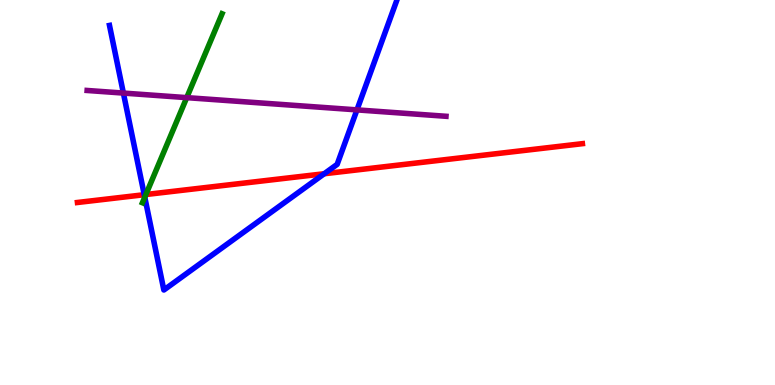[{'lines': ['blue', 'red'], 'intersections': [{'x': 1.86, 'y': 4.94}, {'x': 4.18, 'y': 5.49}]}, {'lines': ['green', 'red'], 'intersections': [{'x': 1.88, 'y': 4.95}]}, {'lines': ['purple', 'red'], 'intersections': []}, {'lines': ['blue', 'green'], 'intersections': [{'x': 1.87, 'y': 4.88}]}, {'lines': ['blue', 'purple'], 'intersections': [{'x': 1.59, 'y': 7.58}, {'x': 4.61, 'y': 7.15}]}, {'lines': ['green', 'purple'], 'intersections': [{'x': 2.41, 'y': 7.46}]}]